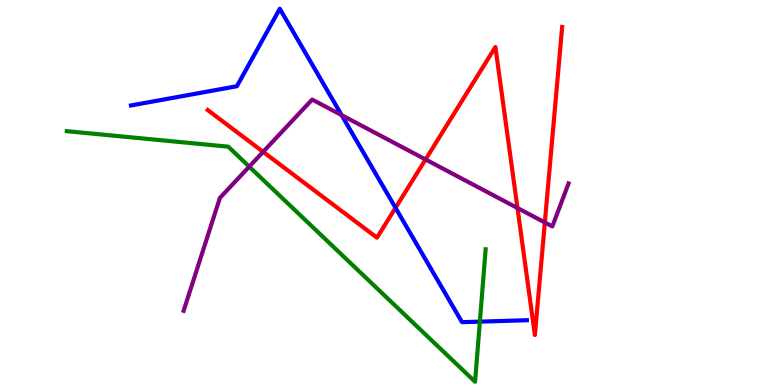[{'lines': ['blue', 'red'], 'intersections': [{'x': 5.1, 'y': 4.6}]}, {'lines': ['green', 'red'], 'intersections': []}, {'lines': ['purple', 'red'], 'intersections': [{'x': 3.4, 'y': 6.06}, {'x': 5.49, 'y': 5.86}, {'x': 6.68, 'y': 4.6}, {'x': 7.03, 'y': 4.22}]}, {'lines': ['blue', 'green'], 'intersections': [{'x': 6.19, 'y': 1.65}]}, {'lines': ['blue', 'purple'], 'intersections': [{'x': 4.41, 'y': 7.01}]}, {'lines': ['green', 'purple'], 'intersections': [{'x': 3.22, 'y': 5.67}]}]